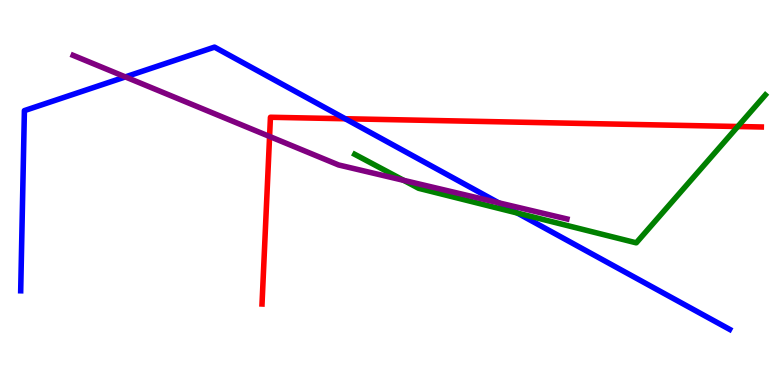[{'lines': ['blue', 'red'], 'intersections': [{'x': 4.45, 'y': 6.92}]}, {'lines': ['green', 'red'], 'intersections': [{'x': 9.52, 'y': 6.71}]}, {'lines': ['purple', 'red'], 'intersections': [{'x': 3.48, 'y': 6.46}]}, {'lines': ['blue', 'green'], 'intersections': [{'x': 6.67, 'y': 4.47}]}, {'lines': ['blue', 'purple'], 'intersections': [{'x': 1.62, 'y': 8.0}, {'x': 6.43, 'y': 4.73}]}, {'lines': ['green', 'purple'], 'intersections': [{'x': 5.21, 'y': 5.32}]}]